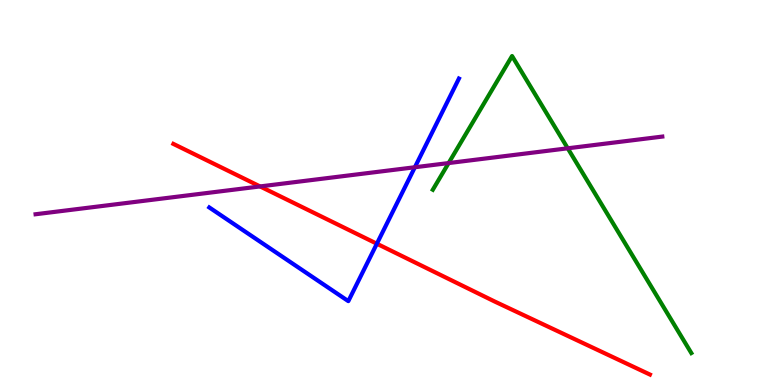[{'lines': ['blue', 'red'], 'intersections': [{'x': 4.86, 'y': 3.67}]}, {'lines': ['green', 'red'], 'intersections': []}, {'lines': ['purple', 'red'], 'intersections': [{'x': 3.36, 'y': 5.16}]}, {'lines': ['blue', 'green'], 'intersections': []}, {'lines': ['blue', 'purple'], 'intersections': [{'x': 5.35, 'y': 5.66}]}, {'lines': ['green', 'purple'], 'intersections': [{'x': 5.79, 'y': 5.76}, {'x': 7.33, 'y': 6.15}]}]